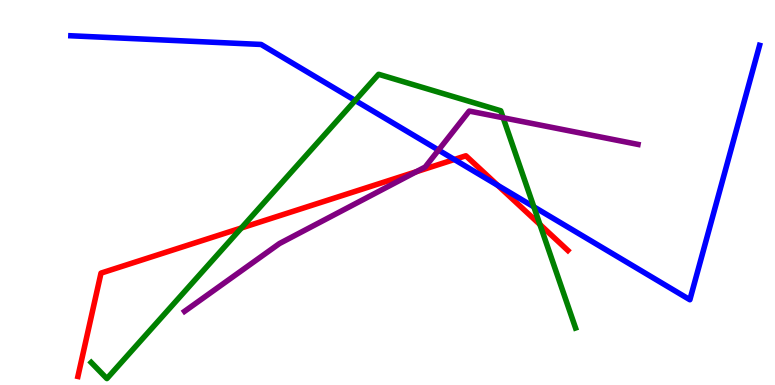[{'lines': ['blue', 'red'], 'intersections': [{'x': 5.86, 'y': 5.86}, {'x': 6.42, 'y': 5.19}]}, {'lines': ['green', 'red'], 'intersections': [{'x': 3.11, 'y': 4.08}, {'x': 6.97, 'y': 4.17}]}, {'lines': ['purple', 'red'], 'intersections': [{'x': 5.37, 'y': 5.54}]}, {'lines': ['blue', 'green'], 'intersections': [{'x': 4.58, 'y': 7.39}, {'x': 6.89, 'y': 4.63}]}, {'lines': ['blue', 'purple'], 'intersections': [{'x': 5.66, 'y': 6.1}]}, {'lines': ['green', 'purple'], 'intersections': [{'x': 6.49, 'y': 6.94}]}]